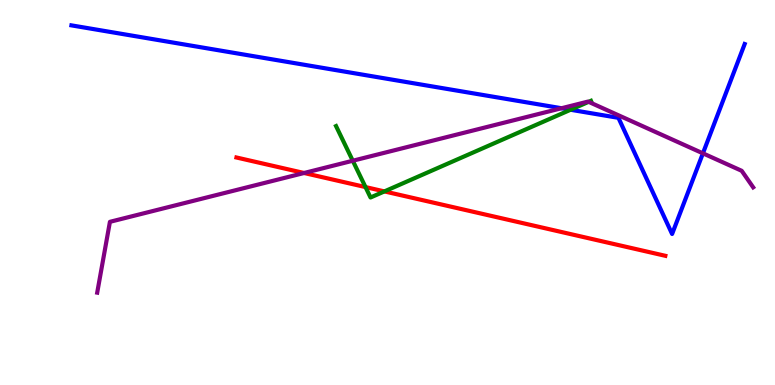[{'lines': ['blue', 'red'], 'intersections': []}, {'lines': ['green', 'red'], 'intersections': [{'x': 4.72, 'y': 5.14}, {'x': 4.96, 'y': 5.03}]}, {'lines': ['purple', 'red'], 'intersections': [{'x': 3.92, 'y': 5.51}]}, {'lines': ['blue', 'green'], 'intersections': [{'x': 7.36, 'y': 7.15}]}, {'lines': ['blue', 'purple'], 'intersections': [{'x': 7.25, 'y': 7.19}, {'x': 9.07, 'y': 6.02}]}, {'lines': ['green', 'purple'], 'intersections': [{'x': 4.55, 'y': 5.82}, {'x': 7.6, 'y': 7.35}]}]